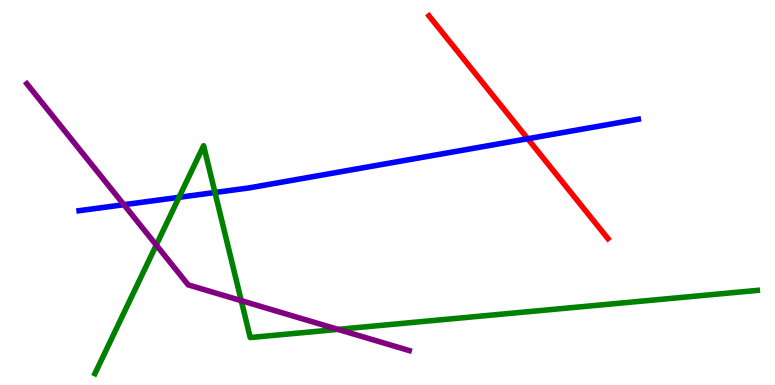[{'lines': ['blue', 'red'], 'intersections': [{'x': 6.81, 'y': 6.4}]}, {'lines': ['green', 'red'], 'intersections': []}, {'lines': ['purple', 'red'], 'intersections': []}, {'lines': ['blue', 'green'], 'intersections': [{'x': 2.31, 'y': 4.88}, {'x': 2.77, 'y': 5.0}]}, {'lines': ['blue', 'purple'], 'intersections': [{'x': 1.6, 'y': 4.68}]}, {'lines': ['green', 'purple'], 'intersections': [{'x': 2.02, 'y': 3.64}, {'x': 3.11, 'y': 2.19}, {'x': 4.36, 'y': 1.44}]}]